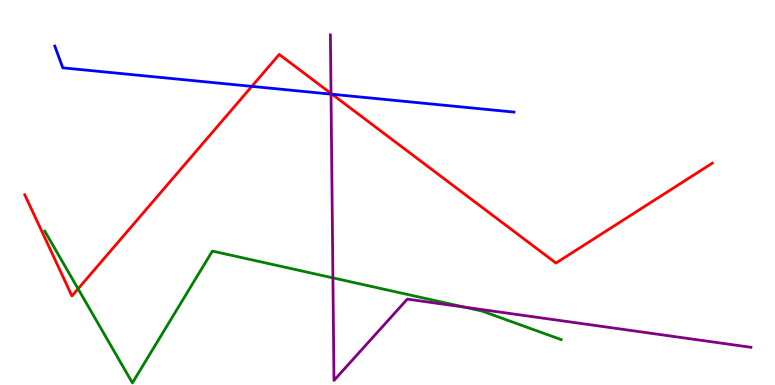[{'lines': ['blue', 'red'], 'intersections': [{'x': 3.25, 'y': 7.76}, {'x': 4.28, 'y': 7.55}]}, {'lines': ['green', 'red'], 'intersections': [{'x': 1.01, 'y': 2.5}]}, {'lines': ['purple', 'red'], 'intersections': [{'x': 4.27, 'y': 7.57}]}, {'lines': ['blue', 'green'], 'intersections': []}, {'lines': ['blue', 'purple'], 'intersections': [{'x': 4.27, 'y': 7.55}]}, {'lines': ['green', 'purple'], 'intersections': [{'x': 4.3, 'y': 2.78}, {'x': 5.99, 'y': 2.02}]}]